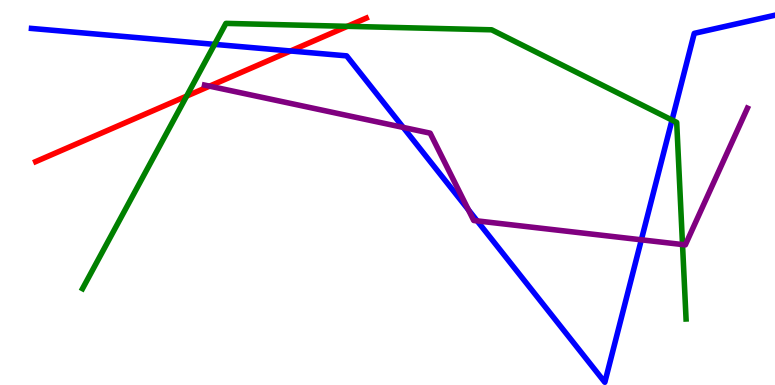[{'lines': ['blue', 'red'], 'intersections': [{'x': 3.75, 'y': 8.68}]}, {'lines': ['green', 'red'], 'intersections': [{'x': 2.41, 'y': 7.5}, {'x': 4.48, 'y': 9.32}]}, {'lines': ['purple', 'red'], 'intersections': [{'x': 2.7, 'y': 7.76}]}, {'lines': ['blue', 'green'], 'intersections': [{'x': 2.77, 'y': 8.85}, {'x': 8.67, 'y': 6.88}]}, {'lines': ['blue', 'purple'], 'intersections': [{'x': 5.2, 'y': 6.69}, {'x': 6.04, 'y': 4.55}, {'x': 6.16, 'y': 4.26}, {'x': 8.28, 'y': 3.77}]}, {'lines': ['green', 'purple'], 'intersections': [{'x': 8.81, 'y': 3.65}]}]